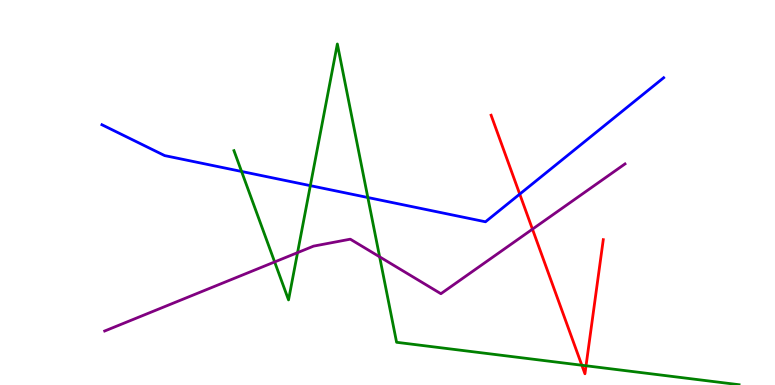[{'lines': ['blue', 'red'], 'intersections': [{'x': 6.71, 'y': 4.96}]}, {'lines': ['green', 'red'], 'intersections': [{'x': 7.51, 'y': 0.513}, {'x': 7.56, 'y': 0.5}]}, {'lines': ['purple', 'red'], 'intersections': [{'x': 6.87, 'y': 4.05}]}, {'lines': ['blue', 'green'], 'intersections': [{'x': 3.12, 'y': 5.55}, {'x': 4.0, 'y': 5.18}, {'x': 4.75, 'y': 4.87}]}, {'lines': ['blue', 'purple'], 'intersections': []}, {'lines': ['green', 'purple'], 'intersections': [{'x': 3.54, 'y': 3.2}, {'x': 3.84, 'y': 3.44}, {'x': 4.9, 'y': 3.33}]}]